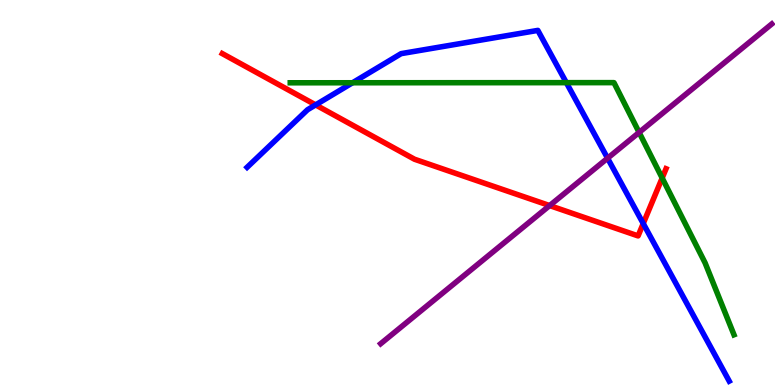[{'lines': ['blue', 'red'], 'intersections': [{'x': 4.07, 'y': 7.28}, {'x': 8.3, 'y': 4.19}]}, {'lines': ['green', 'red'], 'intersections': [{'x': 8.54, 'y': 5.38}]}, {'lines': ['purple', 'red'], 'intersections': [{'x': 7.09, 'y': 4.66}]}, {'lines': ['blue', 'green'], 'intersections': [{'x': 4.55, 'y': 7.85}, {'x': 7.31, 'y': 7.85}]}, {'lines': ['blue', 'purple'], 'intersections': [{'x': 7.84, 'y': 5.89}]}, {'lines': ['green', 'purple'], 'intersections': [{'x': 8.25, 'y': 6.56}]}]